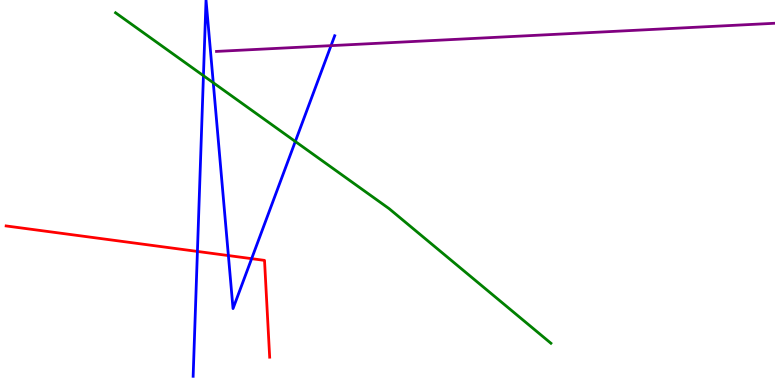[{'lines': ['blue', 'red'], 'intersections': [{'x': 2.55, 'y': 3.47}, {'x': 2.95, 'y': 3.36}, {'x': 3.25, 'y': 3.28}]}, {'lines': ['green', 'red'], 'intersections': []}, {'lines': ['purple', 'red'], 'intersections': []}, {'lines': ['blue', 'green'], 'intersections': [{'x': 2.62, 'y': 8.03}, {'x': 2.75, 'y': 7.85}, {'x': 3.81, 'y': 6.33}]}, {'lines': ['blue', 'purple'], 'intersections': [{'x': 4.27, 'y': 8.81}]}, {'lines': ['green', 'purple'], 'intersections': []}]